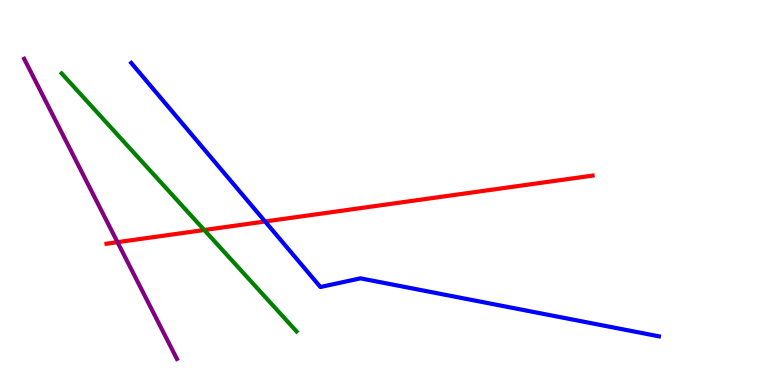[{'lines': ['blue', 'red'], 'intersections': [{'x': 3.42, 'y': 4.25}]}, {'lines': ['green', 'red'], 'intersections': [{'x': 2.64, 'y': 4.03}]}, {'lines': ['purple', 'red'], 'intersections': [{'x': 1.52, 'y': 3.71}]}, {'lines': ['blue', 'green'], 'intersections': []}, {'lines': ['blue', 'purple'], 'intersections': []}, {'lines': ['green', 'purple'], 'intersections': []}]